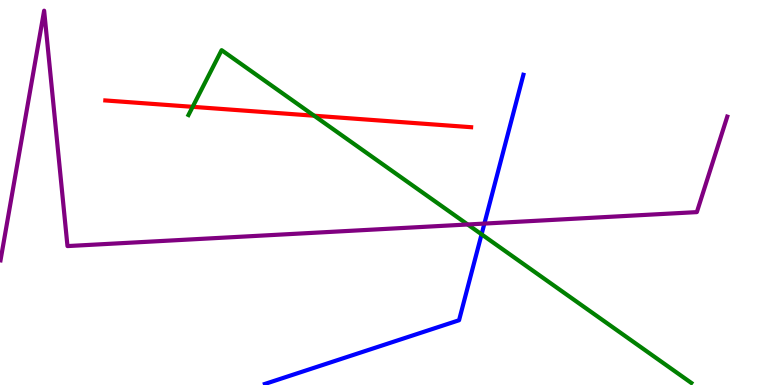[{'lines': ['blue', 'red'], 'intersections': []}, {'lines': ['green', 'red'], 'intersections': [{'x': 2.49, 'y': 7.23}, {'x': 4.05, 'y': 6.99}]}, {'lines': ['purple', 'red'], 'intersections': []}, {'lines': ['blue', 'green'], 'intersections': [{'x': 6.21, 'y': 3.91}]}, {'lines': ['blue', 'purple'], 'intersections': [{'x': 6.25, 'y': 4.19}]}, {'lines': ['green', 'purple'], 'intersections': [{'x': 6.03, 'y': 4.17}]}]